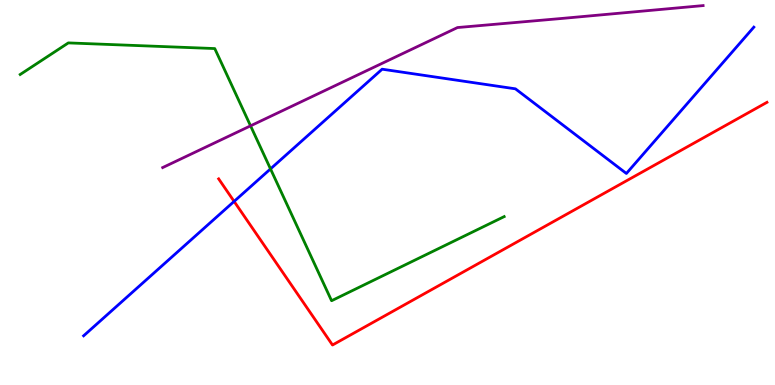[{'lines': ['blue', 'red'], 'intersections': [{'x': 3.02, 'y': 4.77}]}, {'lines': ['green', 'red'], 'intersections': []}, {'lines': ['purple', 'red'], 'intersections': []}, {'lines': ['blue', 'green'], 'intersections': [{'x': 3.49, 'y': 5.61}]}, {'lines': ['blue', 'purple'], 'intersections': []}, {'lines': ['green', 'purple'], 'intersections': [{'x': 3.23, 'y': 6.73}]}]